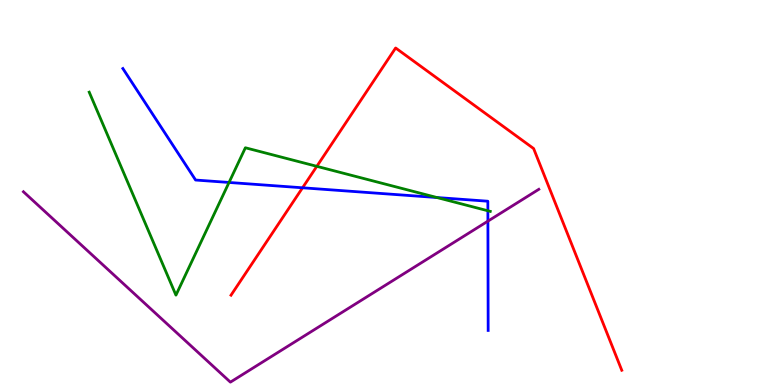[{'lines': ['blue', 'red'], 'intersections': [{'x': 3.9, 'y': 5.12}]}, {'lines': ['green', 'red'], 'intersections': [{'x': 4.09, 'y': 5.68}]}, {'lines': ['purple', 'red'], 'intersections': []}, {'lines': ['blue', 'green'], 'intersections': [{'x': 2.96, 'y': 5.26}, {'x': 5.64, 'y': 4.87}, {'x': 6.3, 'y': 4.53}]}, {'lines': ['blue', 'purple'], 'intersections': [{'x': 6.3, 'y': 4.26}]}, {'lines': ['green', 'purple'], 'intersections': []}]